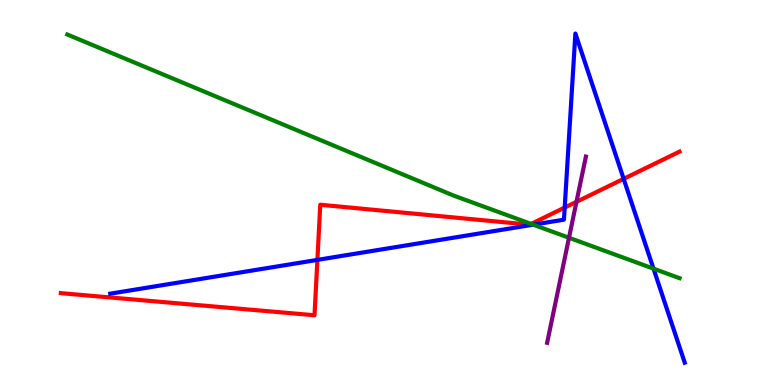[{'lines': ['blue', 'red'], 'intersections': [{'x': 4.1, 'y': 3.25}, {'x': 7.29, 'y': 4.61}, {'x': 8.05, 'y': 5.35}]}, {'lines': ['green', 'red'], 'intersections': [{'x': 6.85, 'y': 4.18}]}, {'lines': ['purple', 'red'], 'intersections': [{'x': 7.44, 'y': 4.76}]}, {'lines': ['blue', 'green'], 'intersections': [{'x': 6.88, 'y': 4.16}, {'x': 8.43, 'y': 3.02}]}, {'lines': ['blue', 'purple'], 'intersections': []}, {'lines': ['green', 'purple'], 'intersections': [{'x': 7.34, 'y': 3.82}]}]